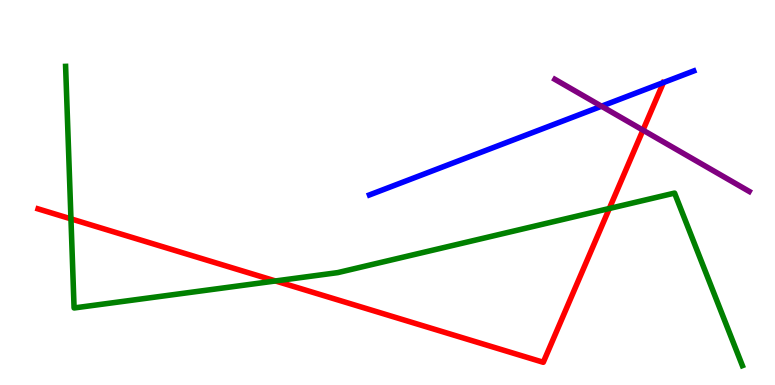[{'lines': ['blue', 'red'], 'intersections': []}, {'lines': ['green', 'red'], 'intersections': [{'x': 0.916, 'y': 4.32}, {'x': 3.55, 'y': 2.7}, {'x': 7.86, 'y': 4.58}]}, {'lines': ['purple', 'red'], 'intersections': [{'x': 8.3, 'y': 6.62}]}, {'lines': ['blue', 'green'], 'intersections': []}, {'lines': ['blue', 'purple'], 'intersections': [{'x': 7.76, 'y': 7.24}]}, {'lines': ['green', 'purple'], 'intersections': []}]